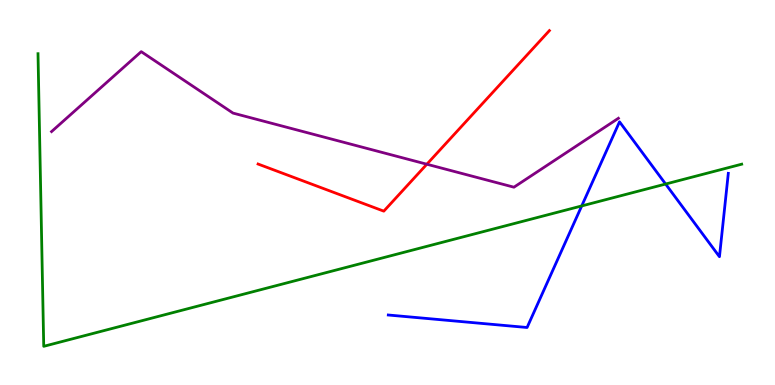[{'lines': ['blue', 'red'], 'intersections': []}, {'lines': ['green', 'red'], 'intersections': []}, {'lines': ['purple', 'red'], 'intersections': [{'x': 5.51, 'y': 5.73}]}, {'lines': ['blue', 'green'], 'intersections': [{'x': 7.51, 'y': 4.65}, {'x': 8.59, 'y': 5.22}]}, {'lines': ['blue', 'purple'], 'intersections': []}, {'lines': ['green', 'purple'], 'intersections': []}]